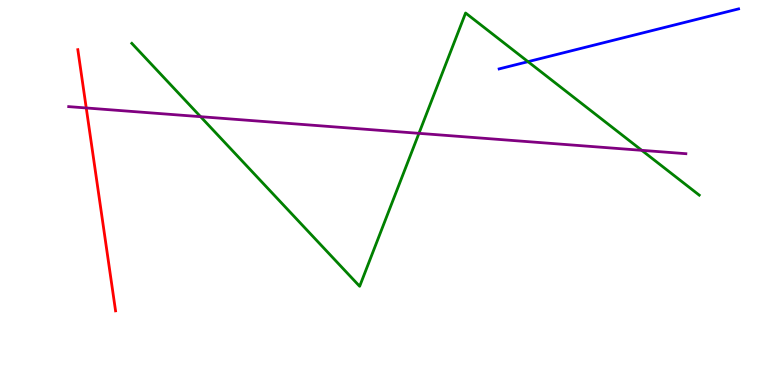[{'lines': ['blue', 'red'], 'intersections': []}, {'lines': ['green', 'red'], 'intersections': []}, {'lines': ['purple', 'red'], 'intersections': [{'x': 1.11, 'y': 7.2}]}, {'lines': ['blue', 'green'], 'intersections': [{'x': 6.81, 'y': 8.4}]}, {'lines': ['blue', 'purple'], 'intersections': []}, {'lines': ['green', 'purple'], 'intersections': [{'x': 2.59, 'y': 6.97}, {'x': 5.41, 'y': 6.54}, {'x': 8.28, 'y': 6.1}]}]